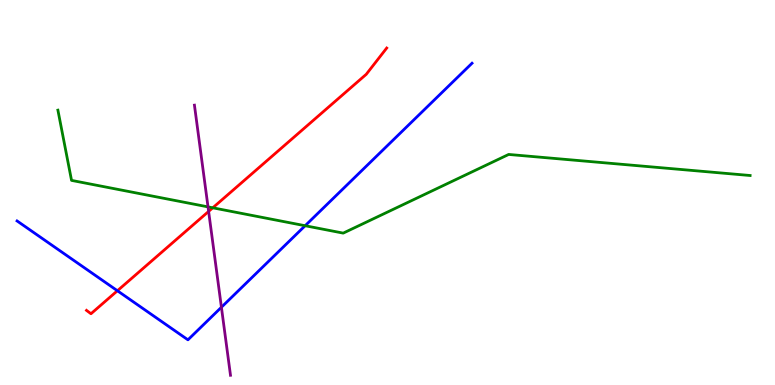[{'lines': ['blue', 'red'], 'intersections': [{'x': 1.51, 'y': 2.45}]}, {'lines': ['green', 'red'], 'intersections': [{'x': 2.75, 'y': 4.6}]}, {'lines': ['purple', 'red'], 'intersections': [{'x': 2.69, 'y': 4.51}]}, {'lines': ['blue', 'green'], 'intersections': [{'x': 3.94, 'y': 4.14}]}, {'lines': ['blue', 'purple'], 'intersections': [{'x': 2.86, 'y': 2.02}]}, {'lines': ['green', 'purple'], 'intersections': [{'x': 2.68, 'y': 4.63}]}]